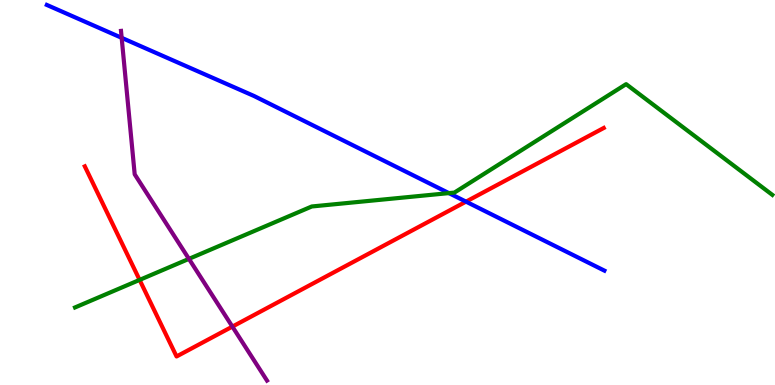[{'lines': ['blue', 'red'], 'intersections': [{'x': 6.01, 'y': 4.76}]}, {'lines': ['green', 'red'], 'intersections': [{'x': 1.8, 'y': 2.73}]}, {'lines': ['purple', 'red'], 'intersections': [{'x': 3.0, 'y': 1.52}]}, {'lines': ['blue', 'green'], 'intersections': [{'x': 5.79, 'y': 4.98}]}, {'lines': ['blue', 'purple'], 'intersections': [{'x': 1.57, 'y': 9.02}]}, {'lines': ['green', 'purple'], 'intersections': [{'x': 2.44, 'y': 3.28}]}]